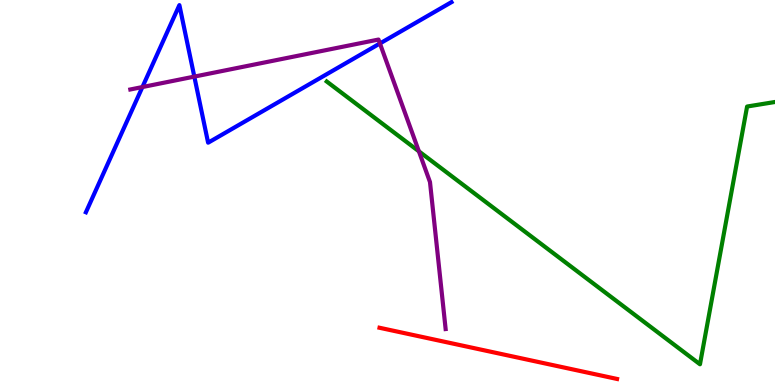[{'lines': ['blue', 'red'], 'intersections': []}, {'lines': ['green', 'red'], 'intersections': []}, {'lines': ['purple', 'red'], 'intersections': []}, {'lines': ['blue', 'green'], 'intersections': []}, {'lines': ['blue', 'purple'], 'intersections': [{'x': 1.84, 'y': 7.74}, {'x': 2.51, 'y': 8.01}, {'x': 4.9, 'y': 8.87}]}, {'lines': ['green', 'purple'], 'intersections': [{'x': 5.4, 'y': 6.07}]}]